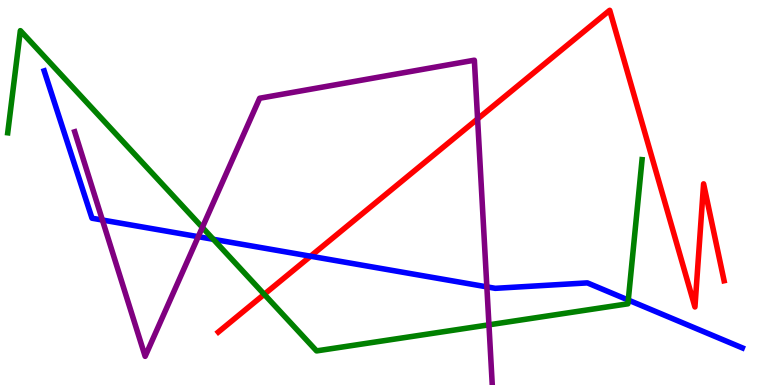[{'lines': ['blue', 'red'], 'intersections': [{'x': 4.01, 'y': 3.35}]}, {'lines': ['green', 'red'], 'intersections': [{'x': 3.41, 'y': 2.36}]}, {'lines': ['purple', 'red'], 'intersections': [{'x': 6.16, 'y': 6.91}]}, {'lines': ['blue', 'green'], 'intersections': [{'x': 2.75, 'y': 3.78}, {'x': 8.11, 'y': 2.21}]}, {'lines': ['blue', 'purple'], 'intersections': [{'x': 1.32, 'y': 4.29}, {'x': 2.56, 'y': 3.85}, {'x': 6.28, 'y': 2.55}]}, {'lines': ['green', 'purple'], 'intersections': [{'x': 2.61, 'y': 4.09}, {'x': 6.31, 'y': 1.56}]}]